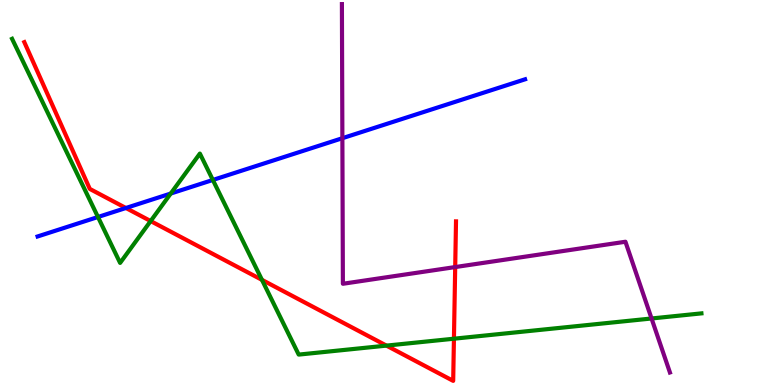[{'lines': ['blue', 'red'], 'intersections': [{'x': 1.62, 'y': 4.6}]}, {'lines': ['green', 'red'], 'intersections': [{'x': 1.94, 'y': 4.26}, {'x': 3.38, 'y': 2.73}, {'x': 4.99, 'y': 1.02}, {'x': 5.86, 'y': 1.2}]}, {'lines': ['purple', 'red'], 'intersections': [{'x': 5.87, 'y': 3.06}]}, {'lines': ['blue', 'green'], 'intersections': [{'x': 1.26, 'y': 4.36}, {'x': 2.2, 'y': 4.97}, {'x': 2.75, 'y': 5.33}]}, {'lines': ['blue', 'purple'], 'intersections': [{'x': 4.42, 'y': 6.41}]}, {'lines': ['green', 'purple'], 'intersections': [{'x': 8.41, 'y': 1.73}]}]